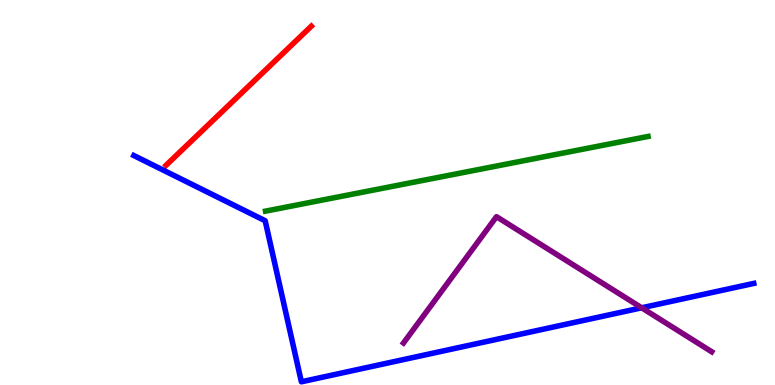[{'lines': ['blue', 'red'], 'intersections': []}, {'lines': ['green', 'red'], 'intersections': []}, {'lines': ['purple', 'red'], 'intersections': []}, {'lines': ['blue', 'green'], 'intersections': []}, {'lines': ['blue', 'purple'], 'intersections': [{'x': 8.28, 'y': 2.01}]}, {'lines': ['green', 'purple'], 'intersections': []}]